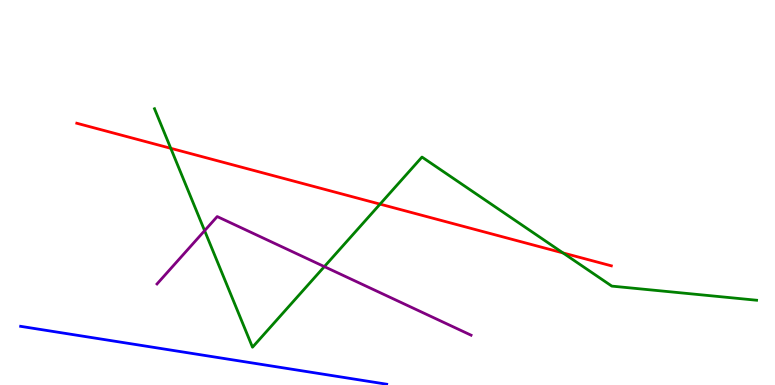[{'lines': ['blue', 'red'], 'intersections': []}, {'lines': ['green', 'red'], 'intersections': [{'x': 2.2, 'y': 6.15}, {'x': 4.9, 'y': 4.7}, {'x': 7.26, 'y': 3.43}]}, {'lines': ['purple', 'red'], 'intersections': []}, {'lines': ['blue', 'green'], 'intersections': []}, {'lines': ['blue', 'purple'], 'intersections': []}, {'lines': ['green', 'purple'], 'intersections': [{'x': 2.64, 'y': 4.01}, {'x': 4.19, 'y': 3.07}]}]